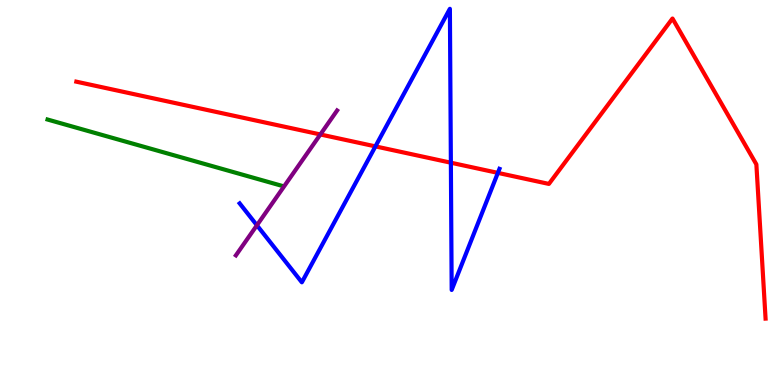[{'lines': ['blue', 'red'], 'intersections': [{'x': 4.84, 'y': 6.2}, {'x': 5.82, 'y': 5.77}, {'x': 6.42, 'y': 5.51}]}, {'lines': ['green', 'red'], 'intersections': []}, {'lines': ['purple', 'red'], 'intersections': [{'x': 4.13, 'y': 6.51}]}, {'lines': ['blue', 'green'], 'intersections': []}, {'lines': ['blue', 'purple'], 'intersections': [{'x': 3.31, 'y': 4.15}]}, {'lines': ['green', 'purple'], 'intersections': []}]